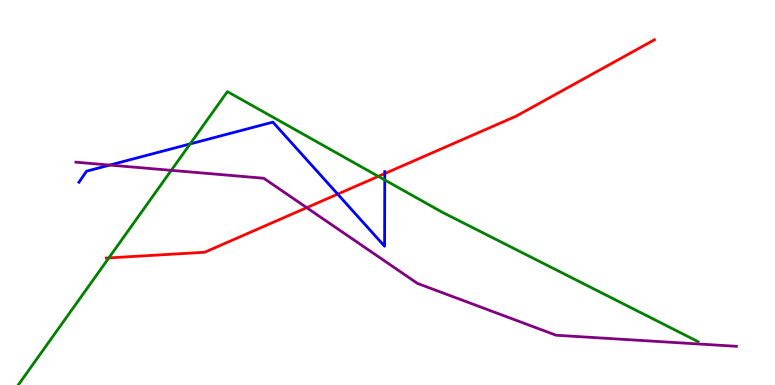[{'lines': ['blue', 'red'], 'intersections': [{'x': 4.36, 'y': 4.96}, {'x': 4.96, 'y': 5.49}]}, {'lines': ['green', 'red'], 'intersections': [{'x': 1.4, 'y': 3.3}, {'x': 4.88, 'y': 5.42}]}, {'lines': ['purple', 'red'], 'intersections': [{'x': 3.96, 'y': 4.61}]}, {'lines': ['blue', 'green'], 'intersections': [{'x': 2.45, 'y': 6.26}, {'x': 4.96, 'y': 5.33}]}, {'lines': ['blue', 'purple'], 'intersections': [{'x': 1.42, 'y': 5.71}]}, {'lines': ['green', 'purple'], 'intersections': [{'x': 2.21, 'y': 5.58}]}]